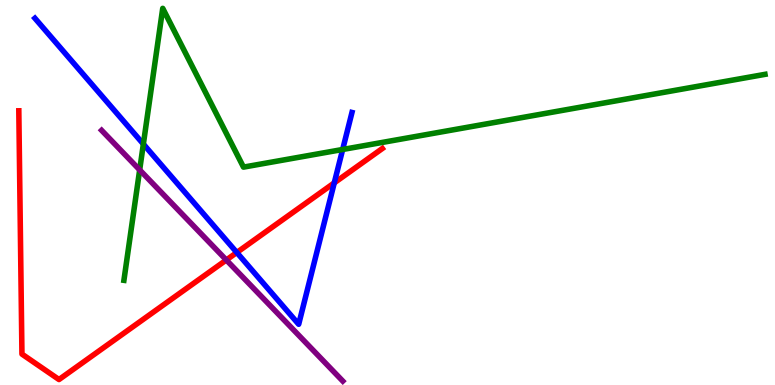[{'lines': ['blue', 'red'], 'intersections': [{'x': 3.06, 'y': 3.44}, {'x': 4.31, 'y': 5.25}]}, {'lines': ['green', 'red'], 'intersections': []}, {'lines': ['purple', 'red'], 'intersections': [{'x': 2.92, 'y': 3.25}]}, {'lines': ['blue', 'green'], 'intersections': [{'x': 1.85, 'y': 6.26}, {'x': 4.42, 'y': 6.12}]}, {'lines': ['blue', 'purple'], 'intersections': []}, {'lines': ['green', 'purple'], 'intersections': [{'x': 1.8, 'y': 5.59}]}]